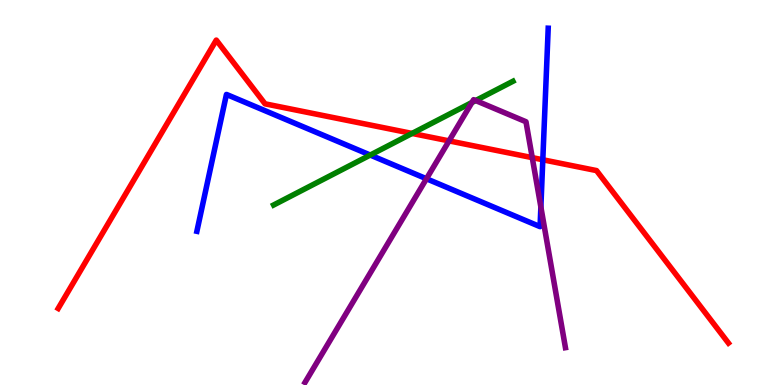[{'lines': ['blue', 'red'], 'intersections': [{'x': 7.0, 'y': 5.85}]}, {'lines': ['green', 'red'], 'intersections': [{'x': 5.32, 'y': 6.53}]}, {'lines': ['purple', 'red'], 'intersections': [{'x': 5.79, 'y': 6.34}, {'x': 6.87, 'y': 5.91}]}, {'lines': ['blue', 'green'], 'intersections': [{'x': 4.78, 'y': 5.97}]}, {'lines': ['blue', 'purple'], 'intersections': [{'x': 5.5, 'y': 5.36}, {'x': 6.98, 'y': 4.62}]}, {'lines': ['green', 'purple'], 'intersections': [{'x': 6.09, 'y': 7.34}, {'x': 6.14, 'y': 7.39}]}]